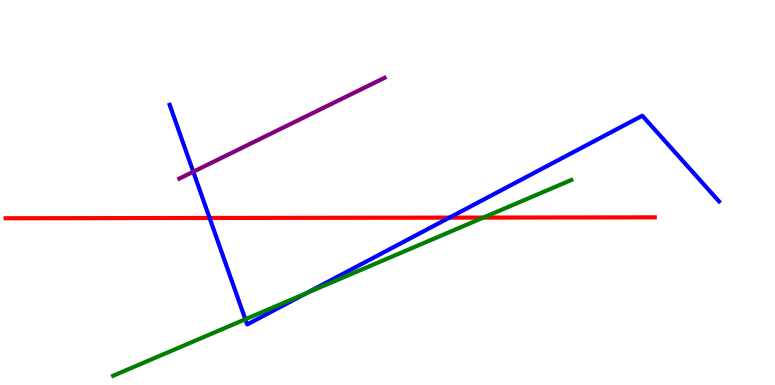[{'lines': ['blue', 'red'], 'intersections': [{'x': 2.7, 'y': 4.34}, {'x': 5.8, 'y': 4.35}]}, {'lines': ['green', 'red'], 'intersections': [{'x': 6.24, 'y': 4.35}]}, {'lines': ['purple', 'red'], 'intersections': []}, {'lines': ['blue', 'green'], 'intersections': [{'x': 3.17, 'y': 1.71}, {'x': 3.95, 'y': 2.39}]}, {'lines': ['blue', 'purple'], 'intersections': [{'x': 2.49, 'y': 5.54}]}, {'lines': ['green', 'purple'], 'intersections': []}]